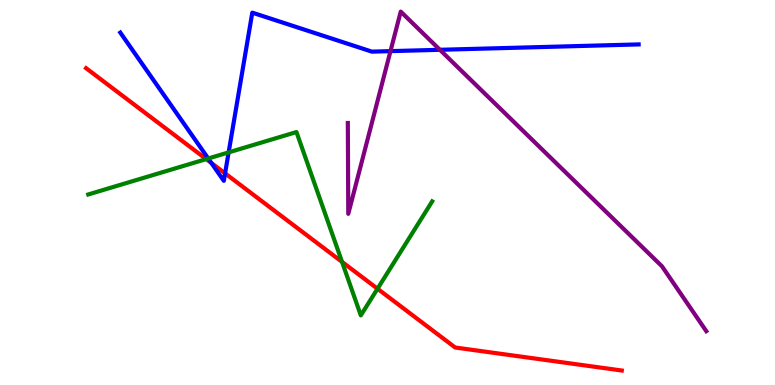[{'lines': ['blue', 'red'], 'intersections': [{'x': 2.73, 'y': 5.77}, {'x': 2.9, 'y': 5.5}]}, {'lines': ['green', 'red'], 'intersections': [{'x': 2.66, 'y': 5.87}, {'x': 4.41, 'y': 3.2}, {'x': 4.87, 'y': 2.5}]}, {'lines': ['purple', 'red'], 'intersections': []}, {'lines': ['blue', 'green'], 'intersections': [{'x': 2.69, 'y': 5.88}, {'x': 2.95, 'y': 6.04}]}, {'lines': ['blue', 'purple'], 'intersections': [{'x': 5.04, 'y': 8.67}, {'x': 5.68, 'y': 8.71}]}, {'lines': ['green', 'purple'], 'intersections': []}]